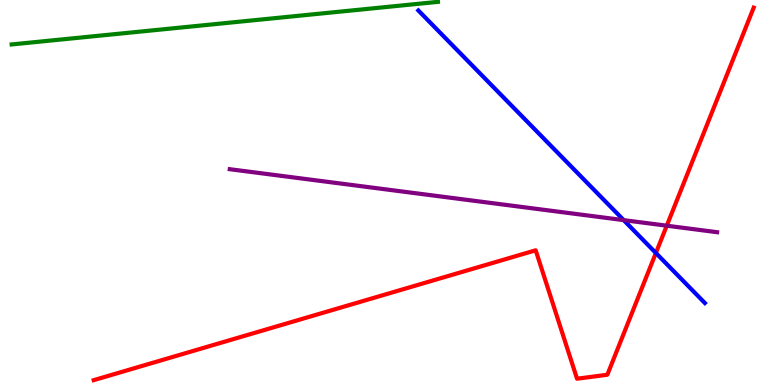[{'lines': ['blue', 'red'], 'intersections': [{'x': 8.46, 'y': 3.43}]}, {'lines': ['green', 'red'], 'intersections': []}, {'lines': ['purple', 'red'], 'intersections': [{'x': 8.6, 'y': 4.14}]}, {'lines': ['blue', 'green'], 'intersections': []}, {'lines': ['blue', 'purple'], 'intersections': [{'x': 8.05, 'y': 4.28}]}, {'lines': ['green', 'purple'], 'intersections': []}]